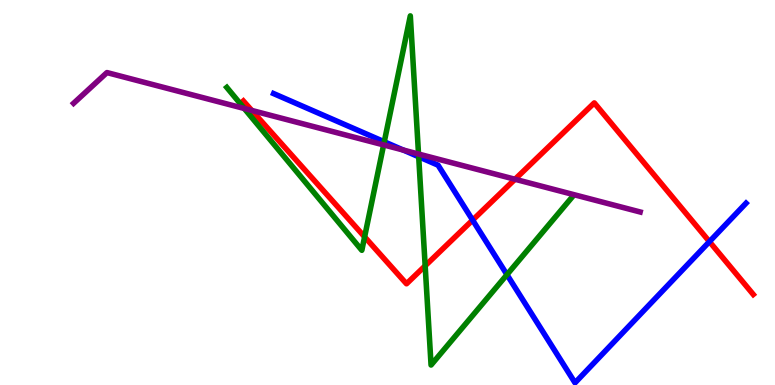[{'lines': ['blue', 'red'], 'intersections': [{'x': 6.1, 'y': 4.28}, {'x': 9.15, 'y': 3.72}]}, {'lines': ['green', 'red'], 'intersections': [{'x': 4.7, 'y': 3.85}, {'x': 5.49, 'y': 3.1}]}, {'lines': ['purple', 'red'], 'intersections': [{'x': 3.25, 'y': 7.13}, {'x': 6.65, 'y': 5.34}]}, {'lines': ['blue', 'green'], 'intersections': [{'x': 4.96, 'y': 6.32}, {'x': 5.4, 'y': 5.93}, {'x': 6.54, 'y': 2.87}]}, {'lines': ['blue', 'purple'], 'intersections': [{'x': 5.2, 'y': 6.1}]}, {'lines': ['green', 'purple'], 'intersections': [{'x': 3.15, 'y': 7.18}, {'x': 4.95, 'y': 6.24}, {'x': 5.4, 'y': 6.0}]}]